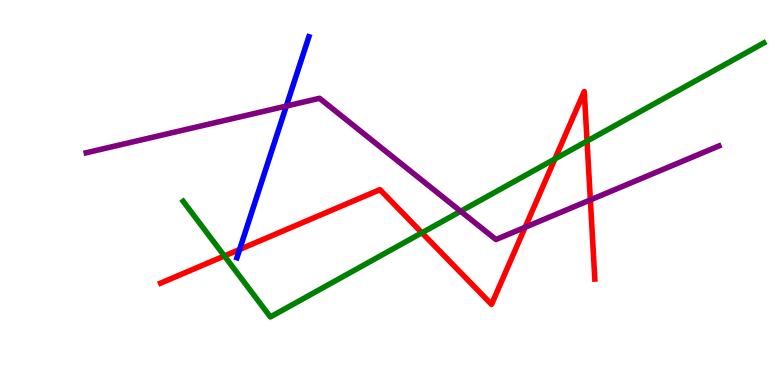[{'lines': ['blue', 'red'], 'intersections': [{'x': 3.09, 'y': 3.52}]}, {'lines': ['green', 'red'], 'intersections': [{'x': 2.9, 'y': 3.35}, {'x': 5.44, 'y': 3.95}, {'x': 7.16, 'y': 5.87}, {'x': 7.57, 'y': 6.34}]}, {'lines': ['purple', 'red'], 'intersections': [{'x': 6.78, 'y': 4.1}, {'x': 7.62, 'y': 4.81}]}, {'lines': ['blue', 'green'], 'intersections': []}, {'lines': ['blue', 'purple'], 'intersections': [{'x': 3.69, 'y': 7.25}]}, {'lines': ['green', 'purple'], 'intersections': [{'x': 5.94, 'y': 4.51}]}]